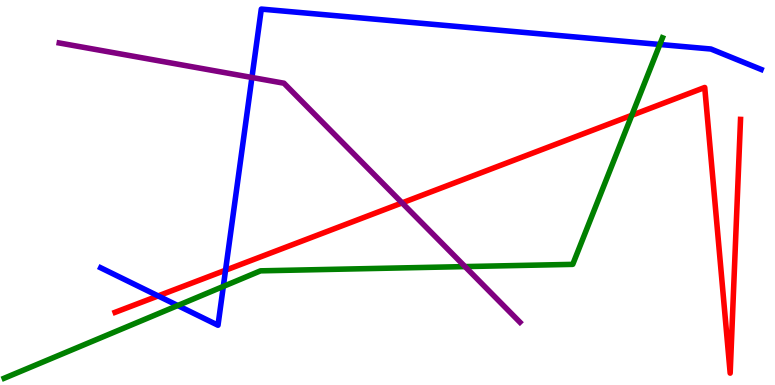[{'lines': ['blue', 'red'], 'intersections': [{'x': 2.04, 'y': 2.31}, {'x': 2.91, 'y': 2.98}]}, {'lines': ['green', 'red'], 'intersections': [{'x': 8.15, 'y': 7.01}]}, {'lines': ['purple', 'red'], 'intersections': [{'x': 5.19, 'y': 4.73}]}, {'lines': ['blue', 'green'], 'intersections': [{'x': 2.29, 'y': 2.06}, {'x': 2.88, 'y': 2.56}, {'x': 8.51, 'y': 8.84}]}, {'lines': ['blue', 'purple'], 'intersections': [{'x': 3.25, 'y': 7.99}]}, {'lines': ['green', 'purple'], 'intersections': [{'x': 6.0, 'y': 3.08}]}]